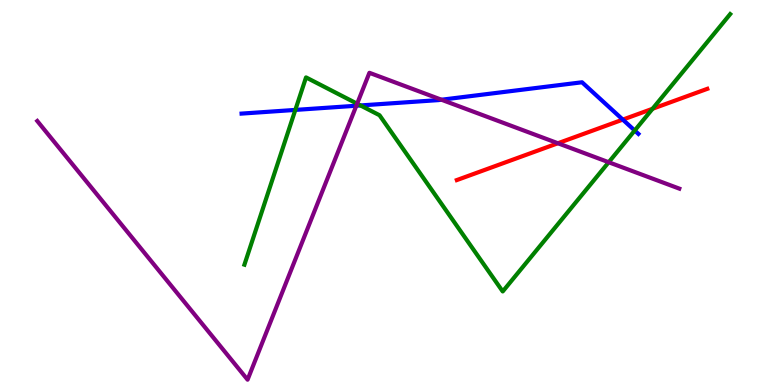[{'lines': ['blue', 'red'], 'intersections': [{'x': 8.04, 'y': 6.89}]}, {'lines': ['green', 'red'], 'intersections': [{'x': 8.42, 'y': 7.17}]}, {'lines': ['purple', 'red'], 'intersections': [{'x': 7.2, 'y': 6.28}]}, {'lines': ['blue', 'green'], 'intersections': [{'x': 3.81, 'y': 7.15}, {'x': 4.65, 'y': 7.26}, {'x': 8.19, 'y': 6.61}]}, {'lines': ['blue', 'purple'], 'intersections': [{'x': 4.6, 'y': 7.25}, {'x': 5.7, 'y': 7.41}]}, {'lines': ['green', 'purple'], 'intersections': [{'x': 4.61, 'y': 7.31}, {'x': 7.85, 'y': 5.79}]}]